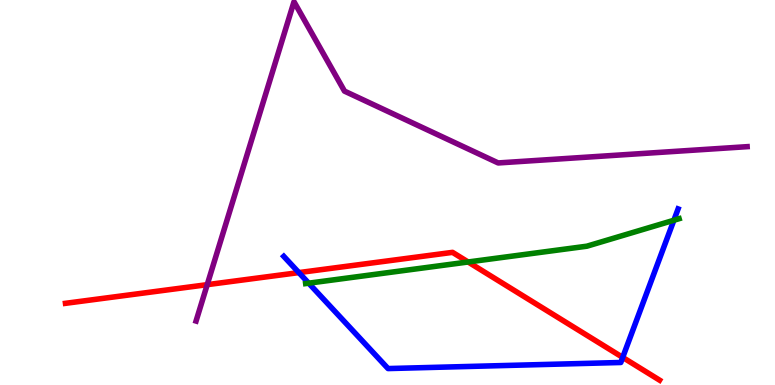[{'lines': ['blue', 'red'], 'intersections': [{'x': 3.86, 'y': 2.92}, {'x': 8.03, 'y': 0.717}]}, {'lines': ['green', 'red'], 'intersections': [{'x': 6.04, 'y': 3.2}]}, {'lines': ['purple', 'red'], 'intersections': [{'x': 2.67, 'y': 2.61}]}, {'lines': ['blue', 'green'], 'intersections': [{'x': 3.98, 'y': 2.64}, {'x': 8.7, 'y': 4.28}]}, {'lines': ['blue', 'purple'], 'intersections': []}, {'lines': ['green', 'purple'], 'intersections': []}]